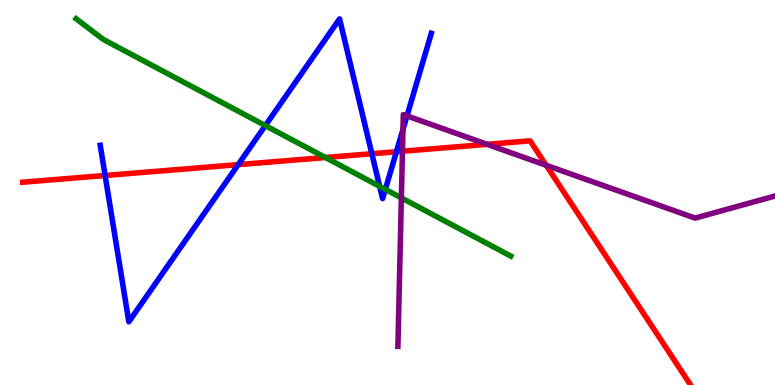[{'lines': ['blue', 'red'], 'intersections': [{'x': 1.36, 'y': 5.44}, {'x': 3.07, 'y': 5.72}, {'x': 4.8, 'y': 6.01}, {'x': 5.12, 'y': 6.06}]}, {'lines': ['green', 'red'], 'intersections': [{'x': 4.2, 'y': 5.91}]}, {'lines': ['purple', 'red'], 'intersections': [{'x': 5.19, 'y': 6.07}, {'x': 6.29, 'y': 6.25}, {'x': 7.05, 'y': 5.71}]}, {'lines': ['blue', 'green'], 'intersections': [{'x': 3.42, 'y': 6.74}, {'x': 4.9, 'y': 5.16}, {'x': 4.97, 'y': 5.08}]}, {'lines': ['blue', 'purple'], 'intersections': [{'x': 5.2, 'y': 6.64}, {'x': 5.25, 'y': 6.99}]}, {'lines': ['green', 'purple'], 'intersections': [{'x': 5.18, 'y': 4.86}]}]